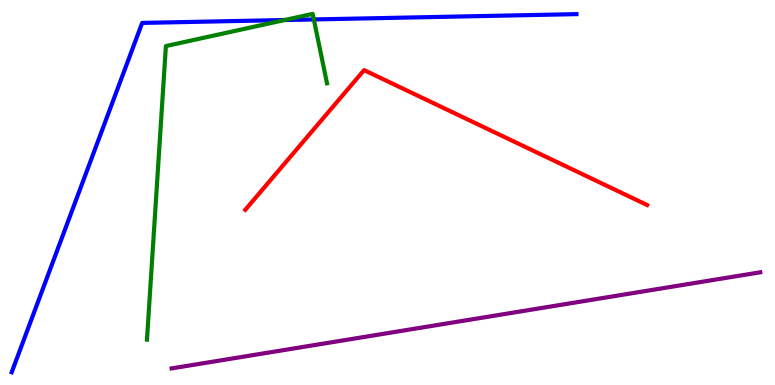[{'lines': ['blue', 'red'], 'intersections': []}, {'lines': ['green', 'red'], 'intersections': []}, {'lines': ['purple', 'red'], 'intersections': []}, {'lines': ['blue', 'green'], 'intersections': [{'x': 3.67, 'y': 9.48}, {'x': 4.05, 'y': 9.49}]}, {'lines': ['blue', 'purple'], 'intersections': []}, {'lines': ['green', 'purple'], 'intersections': []}]